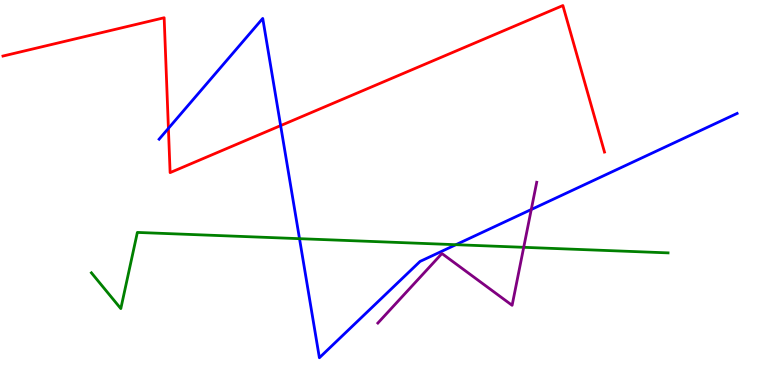[{'lines': ['blue', 'red'], 'intersections': [{'x': 2.17, 'y': 6.67}, {'x': 3.62, 'y': 6.74}]}, {'lines': ['green', 'red'], 'intersections': []}, {'lines': ['purple', 'red'], 'intersections': []}, {'lines': ['blue', 'green'], 'intersections': [{'x': 3.86, 'y': 3.8}, {'x': 5.88, 'y': 3.64}]}, {'lines': ['blue', 'purple'], 'intersections': [{'x': 6.86, 'y': 4.56}]}, {'lines': ['green', 'purple'], 'intersections': [{'x': 6.76, 'y': 3.58}]}]